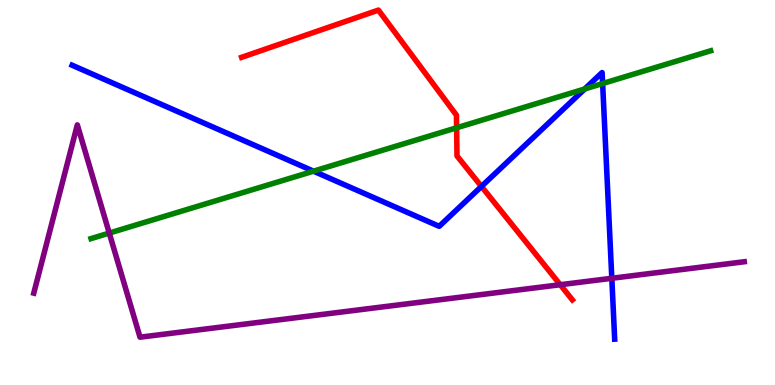[{'lines': ['blue', 'red'], 'intersections': [{'x': 6.21, 'y': 5.16}]}, {'lines': ['green', 'red'], 'intersections': [{'x': 5.89, 'y': 6.68}]}, {'lines': ['purple', 'red'], 'intersections': [{'x': 7.23, 'y': 2.6}]}, {'lines': ['blue', 'green'], 'intersections': [{'x': 4.05, 'y': 5.55}, {'x': 7.54, 'y': 7.69}, {'x': 7.78, 'y': 7.83}]}, {'lines': ['blue', 'purple'], 'intersections': [{'x': 7.89, 'y': 2.77}]}, {'lines': ['green', 'purple'], 'intersections': [{'x': 1.41, 'y': 3.95}]}]